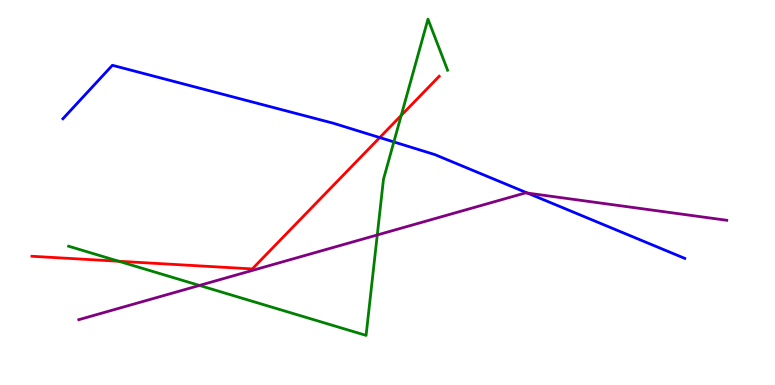[{'lines': ['blue', 'red'], 'intersections': [{'x': 4.9, 'y': 6.43}]}, {'lines': ['green', 'red'], 'intersections': [{'x': 1.53, 'y': 3.21}, {'x': 5.18, 'y': 7.0}]}, {'lines': ['purple', 'red'], 'intersections': []}, {'lines': ['blue', 'green'], 'intersections': [{'x': 5.08, 'y': 6.31}]}, {'lines': ['blue', 'purple'], 'intersections': [{'x': 6.81, 'y': 4.98}]}, {'lines': ['green', 'purple'], 'intersections': [{'x': 2.57, 'y': 2.59}, {'x': 4.87, 'y': 3.9}]}]